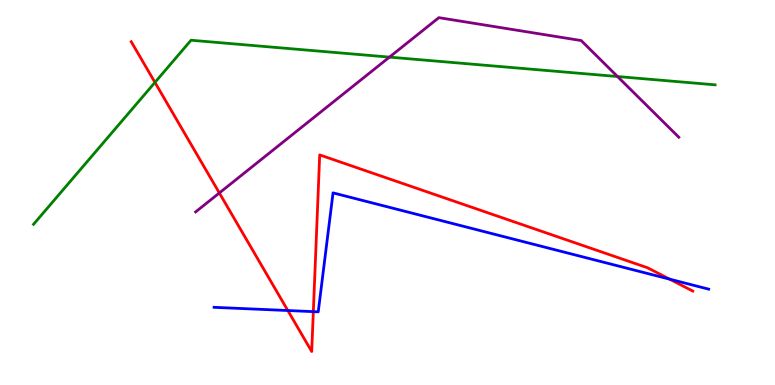[{'lines': ['blue', 'red'], 'intersections': [{'x': 3.71, 'y': 1.93}, {'x': 4.04, 'y': 1.91}, {'x': 8.64, 'y': 2.75}]}, {'lines': ['green', 'red'], 'intersections': [{'x': 2.0, 'y': 7.86}]}, {'lines': ['purple', 'red'], 'intersections': [{'x': 2.83, 'y': 4.99}]}, {'lines': ['blue', 'green'], 'intersections': []}, {'lines': ['blue', 'purple'], 'intersections': []}, {'lines': ['green', 'purple'], 'intersections': [{'x': 5.03, 'y': 8.52}, {'x': 7.97, 'y': 8.01}]}]